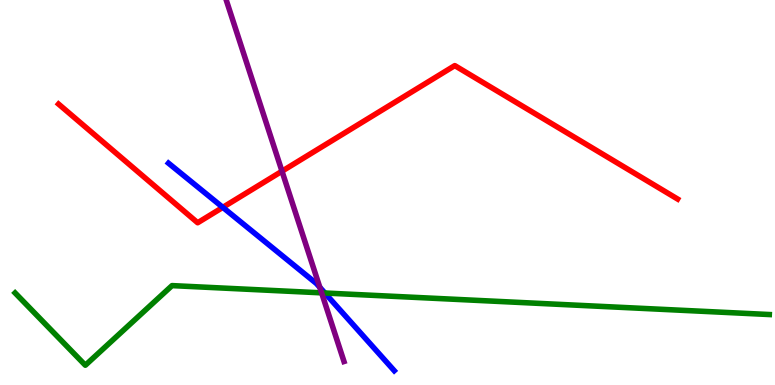[{'lines': ['blue', 'red'], 'intersections': [{'x': 2.88, 'y': 4.61}]}, {'lines': ['green', 'red'], 'intersections': []}, {'lines': ['purple', 'red'], 'intersections': [{'x': 3.64, 'y': 5.55}]}, {'lines': ['blue', 'green'], 'intersections': [{'x': 4.19, 'y': 2.39}]}, {'lines': ['blue', 'purple'], 'intersections': [{'x': 4.13, 'y': 2.54}]}, {'lines': ['green', 'purple'], 'intersections': [{'x': 4.15, 'y': 2.39}]}]